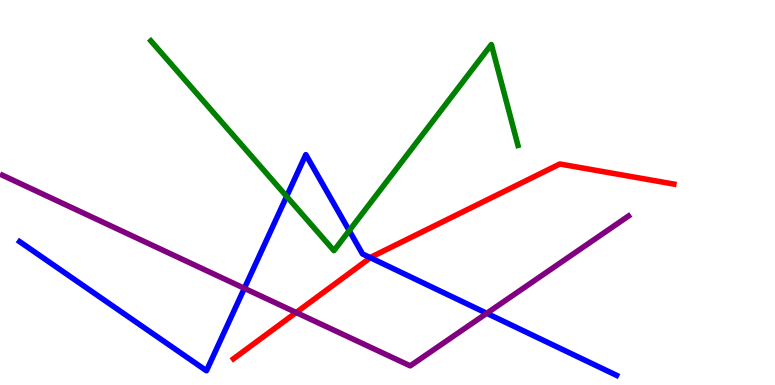[{'lines': ['blue', 'red'], 'intersections': [{'x': 4.78, 'y': 3.31}]}, {'lines': ['green', 'red'], 'intersections': []}, {'lines': ['purple', 'red'], 'intersections': [{'x': 3.82, 'y': 1.88}]}, {'lines': ['blue', 'green'], 'intersections': [{'x': 3.7, 'y': 4.9}, {'x': 4.51, 'y': 4.01}]}, {'lines': ['blue', 'purple'], 'intersections': [{'x': 3.15, 'y': 2.51}, {'x': 6.28, 'y': 1.86}]}, {'lines': ['green', 'purple'], 'intersections': []}]